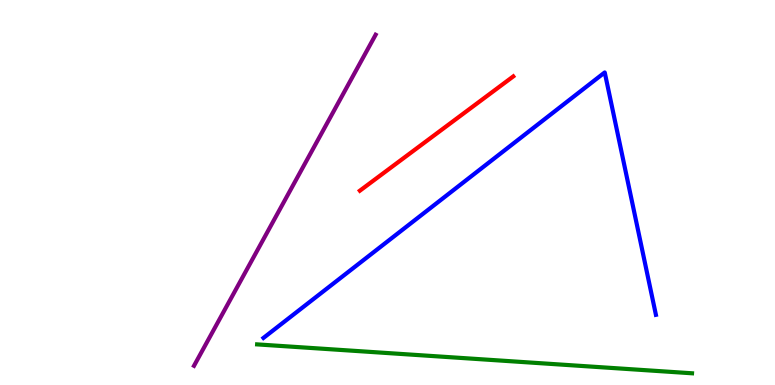[{'lines': ['blue', 'red'], 'intersections': []}, {'lines': ['green', 'red'], 'intersections': []}, {'lines': ['purple', 'red'], 'intersections': []}, {'lines': ['blue', 'green'], 'intersections': []}, {'lines': ['blue', 'purple'], 'intersections': []}, {'lines': ['green', 'purple'], 'intersections': []}]